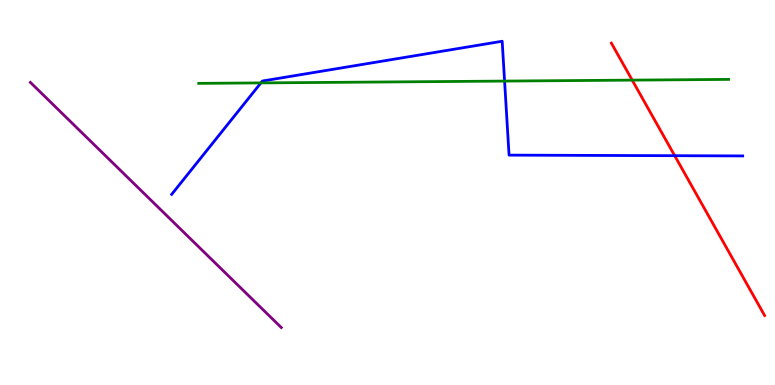[{'lines': ['blue', 'red'], 'intersections': [{'x': 8.71, 'y': 5.96}]}, {'lines': ['green', 'red'], 'intersections': [{'x': 8.16, 'y': 7.92}]}, {'lines': ['purple', 'red'], 'intersections': []}, {'lines': ['blue', 'green'], 'intersections': [{'x': 3.37, 'y': 7.85}, {'x': 6.51, 'y': 7.89}]}, {'lines': ['blue', 'purple'], 'intersections': []}, {'lines': ['green', 'purple'], 'intersections': []}]